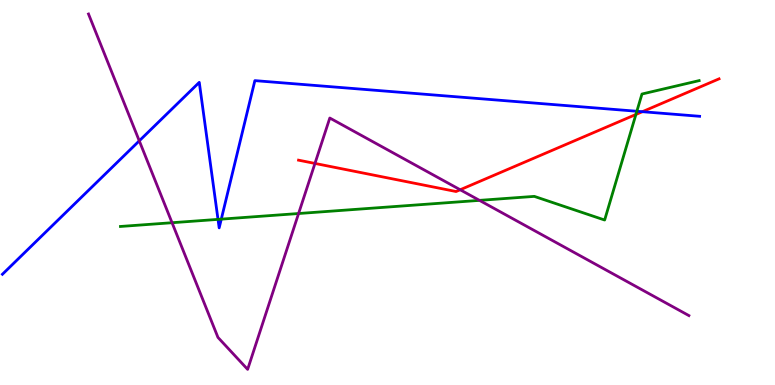[{'lines': ['blue', 'red'], 'intersections': [{'x': 8.29, 'y': 7.1}]}, {'lines': ['green', 'red'], 'intersections': [{'x': 8.21, 'y': 7.03}]}, {'lines': ['purple', 'red'], 'intersections': [{'x': 4.06, 'y': 5.76}, {'x': 5.94, 'y': 5.07}]}, {'lines': ['blue', 'green'], 'intersections': [{'x': 2.81, 'y': 4.3}, {'x': 2.86, 'y': 4.31}, {'x': 8.22, 'y': 7.11}]}, {'lines': ['blue', 'purple'], 'intersections': [{'x': 1.8, 'y': 6.34}]}, {'lines': ['green', 'purple'], 'intersections': [{'x': 2.22, 'y': 4.22}, {'x': 3.85, 'y': 4.45}, {'x': 6.19, 'y': 4.8}]}]